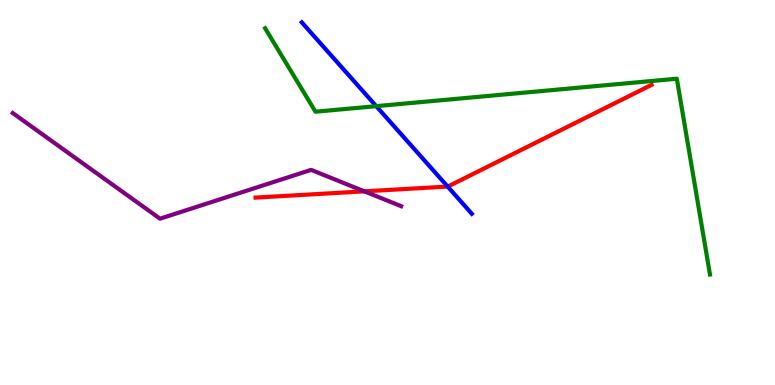[{'lines': ['blue', 'red'], 'intersections': [{'x': 5.78, 'y': 5.15}]}, {'lines': ['green', 'red'], 'intersections': []}, {'lines': ['purple', 'red'], 'intersections': [{'x': 4.7, 'y': 5.03}]}, {'lines': ['blue', 'green'], 'intersections': [{'x': 4.85, 'y': 7.24}]}, {'lines': ['blue', 'purple'], 'intersections': []}, {'lines': ['green', 'purple'], 'intersections': []}]